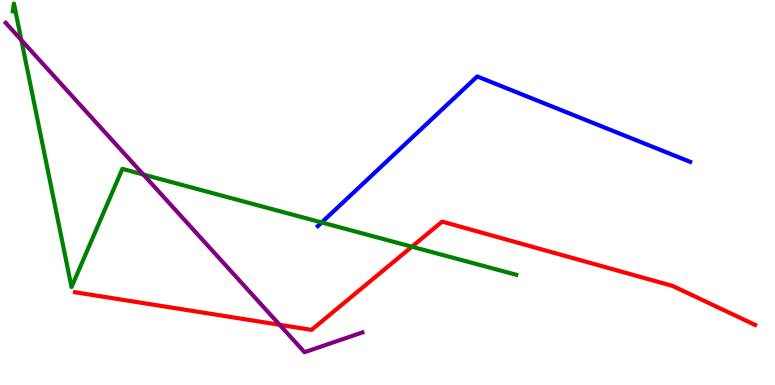[{'lines': ['blue', 'red'], 'intersections': []}, {'lines': ['green', 'red'], 'intersections': [{'x': 5.31, 'y': 3.59}]}, {'lines': ['purple', 'red'], 'intersections': [{'x': 3.61, 'y': 1.56}]}, {'lines': ['blue', 'green'], 'intersections': [{'x': 4.15, 'y': 4.22}]}, {'lines': ['blue', 'purple'], 'intersections': []}, {'lines': ['green', 'purple'], 'intersections': [{'x': 0.276, 'y': 8.96}, {'x': 1.85, 'y': 5.47}]}]